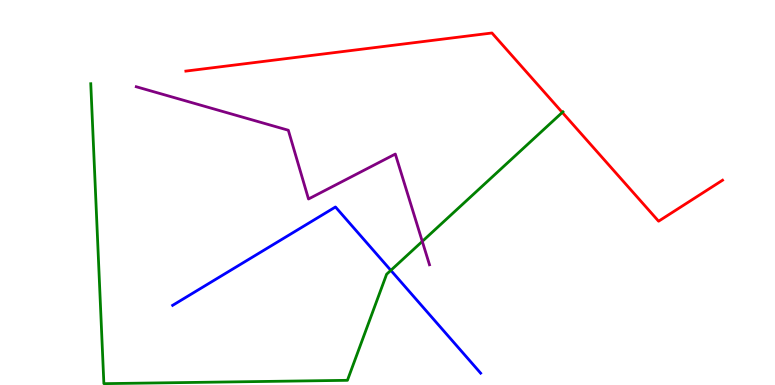[{'lines': ['blue', 'red'], 'intersections': []}, {'lines': ['green', 'red'], 'intersections': [{'x': 7.26, 'y': 7.08}]}, {'lines': ['purple', 'red'], 'intersections': []}, {'lines': ['blue', 'green'], 'intersections': [{'x': 5.04, 'y': 2.98}]}, {'lines': ['blue', 'purple'], 'intersections': []}, {'lines': ['green', 'purple'], 'intersections': [{'x': 5.45, 'y': 3.73}]}]